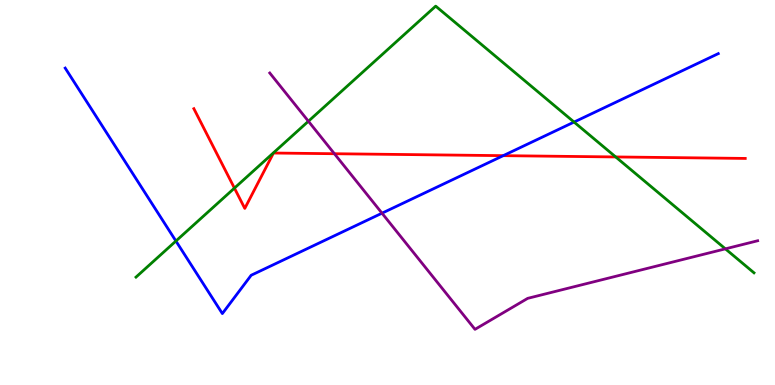[{'lines': ['blue', 'red'], 'intersections': [{'x': 6.49, 'y': 5.96}]}, {'lines': ['green', 'red'], 'intersections': [{'x': 3.02, 'y': 5.11}, {'x': 7.94, 'y': 5.92}]}, {'lines': ['purple', 'red'], 'intersections': [{'x': 4.31, 'y': 6.01}]}, {'lines': ['blue', 'green'], 'intersections': [{'x': 2.27, 'y': 3.74}, {'x': 7.41, 'y': 6.83}]}, {'lines': ['blue', 'purple'], 'intersections': [{'x': 4.93, 'y': 4.46}]}, {'lines': ['green', 'purple'], 'intersections': [{'x': 3.98, 'y': 6.85}, {'x': 9.36, 'y': 3.54}]}]